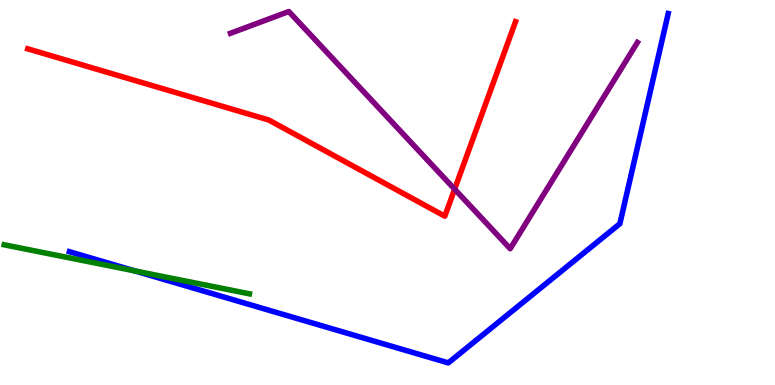[{'lines': ['blue', 'red'], 'intersections': []}, {'lines': ['green', 'red'], 'intersections': []}, {'lines': ['purple', 'red'], 'intersections': [{'x': 5.87, 'y': 5.09}]}, {'lines': ['blue', 'green'], 'intersections': [{'x': 1.74, 'y': 2.96}]}, {'lines': ['blue', 'purple'], 'intersections': []}, {'lines': ['green', 'purple'], 'intersections': []}]